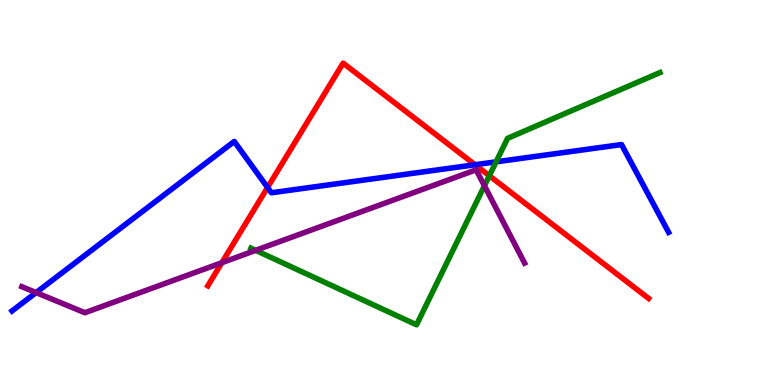[{'lines': ['blue', 'red'], 'intersections': [{'x': 3.45, 'y': 5.13}, {'x': 6.13, 'y': 5.72}]}, {'lines': ['green', 'red'], 'intersections': [{'x': 6.31, 'y': 5.44}]}, {'lines': ['purple', 'red'], 'intersections': [{'x': 2.86, 'y': 3.18}]}, {'lines': ['blue', 'green'], 'intersections': [{'x': 6.4, 'y': 5.8}]}, {'lines': ['blue', 'purple'], 'intersections': [{'x': 0.466, 'y': 2.4}]}, {'lines': ['green', 'purple'], 'intersections': [{'x': 3.3, 'y': 3.5}, {'x': 6.25, 'y': 5.17}]}]